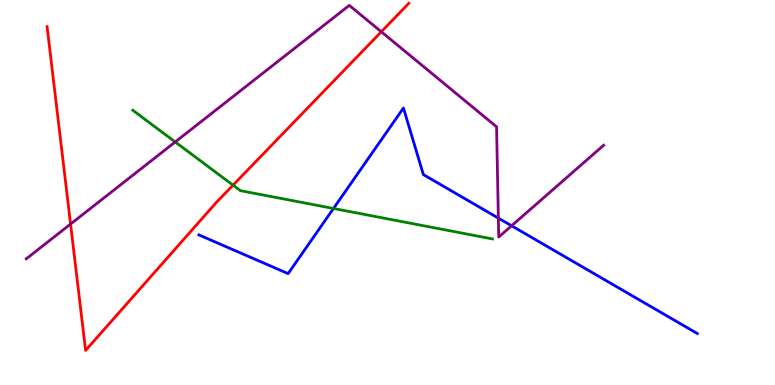[{'lines': ['blue', 'red'], 'intersections': []}, {'lines': ['green', 'red'], 'intersections': [{'x': 3.01, 'y': 5.19}]}, {'lines': ['purple', 'red'], 'intersections': [{'x': 0.911, 'y': 4.18}, {'x': 4.92, 'y': 9.17}]}, {'lines': ['blue', 'green'], 'intersections': [{'x': 4.3, 'y': 4.58}]}, {'lines': ['blue', 'purple'], 'intersections': [{'x': 6.43, 'y': 4.33}, {'x': 6.6, 'y': 4.14}]}, {'lines': ['green', 'purple'], 'intersections': [{'x': 2.26, 'y': 6.31}]}]